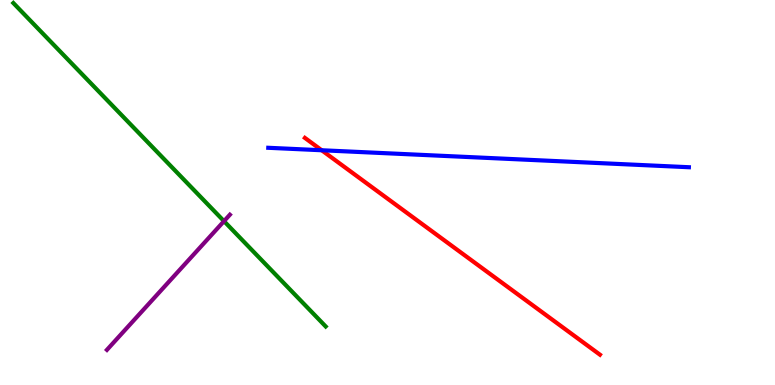[{'lines': ['blue', 'red'], 'intersections': [{'x': 4.15, 'y': 6.1}]}, {'lines': ['green', 'red'], 'intersections': []}, {'lines': ['purple', 'red'], 'intersections': []}, {'lines': ['blue', 'green'], 'intersections': []}, {'lines': ['blue', 'purple'], 'intersections': []}, {'lines': ['green', 'purple'], 'intersections': [{'x': 2.89, 'y': 4.26}]}]